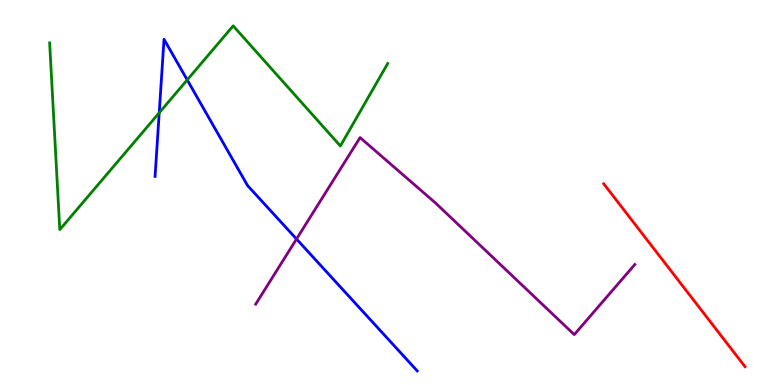[{'lines': ['blue', 'red'], 'intersections': []}, {'lines': ['green', 'red'], 'intersections': []}, {'lines': ['purple', 'red'], 'intersections': []}, {'lines': ['blue', 'green'], 'intersections': [{'x': 2.05, 'y': 7.07}, {'x': 2.42, 'y': 7.92}]}, {'lines': ['blue', 'purple'], 'intersections': [{'x': 3.83, 'y': 3.79}]}, {'lines': ['green', 'purple'], 'intersections': []}]